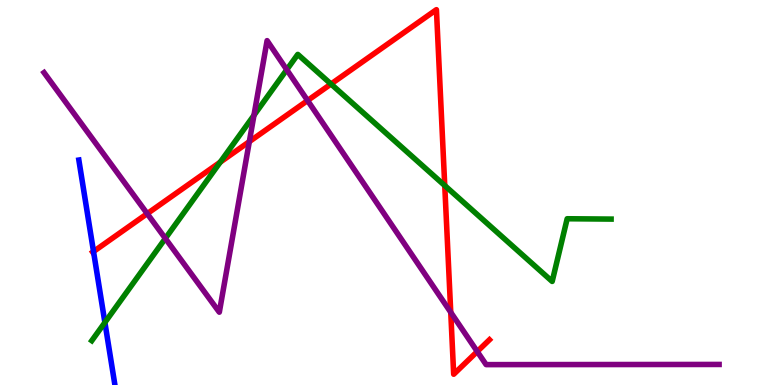[{'lines': ['blue', 'red'], 'intersections': [{'x': 1.21, 'y': 3.47}]}, {'lines': ['green', 'red'], 'intersections': [{'x': 2.84, 'y': 5.79}, {'x': 4.27, 'y': 7.82}, {'x': 5.74, 'y': 5.18}]}, {'lines': ['purple', 'red'], 'intersections': [{'x': 1.9, 'y': 4.45}, {'x': 3.22, 'y': 6.32}, {'x': 3.97, 'y': 7.39}, {'x': 5.82, 'y': 1.89}, {'x': 6.16, 'y': 0.869}]}, {'lines': ['blue', 'green'], 'intersections': [{'x': 1.35, 'y': 1.62}]}, {'lines': ['blue', 'purple'], 'intersections': []}, {'lines': ['green', 'purple'], 'intersections': [{'x': 2.13, 'y': 3.81}, {'x': 3.28, 'y': 7.01}, {'x': 3.7, 'y': 8.19}]}]